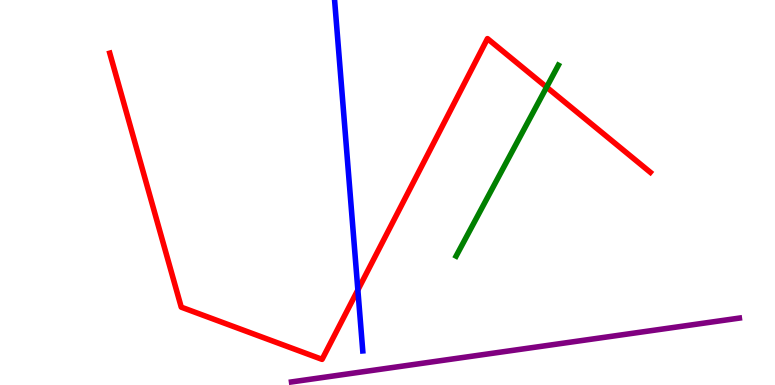[{'lines': ['blue', 'red'], 'intersections': [{'x': 4.62, 'y': 2.47}]}, {'lines': ['green', 'red'], 'intersections': [{'x': 7.05, 'y': 7.74}]}, {'lines': ['purple', 'red'], 'intersections': []}, {'lines': ['blue', 'green'], 'intersections': []}, {'lines': ['blue', 'purple'], 'intersections': []}, {'lines': ['green', 'purple'], 'intersections': []}]